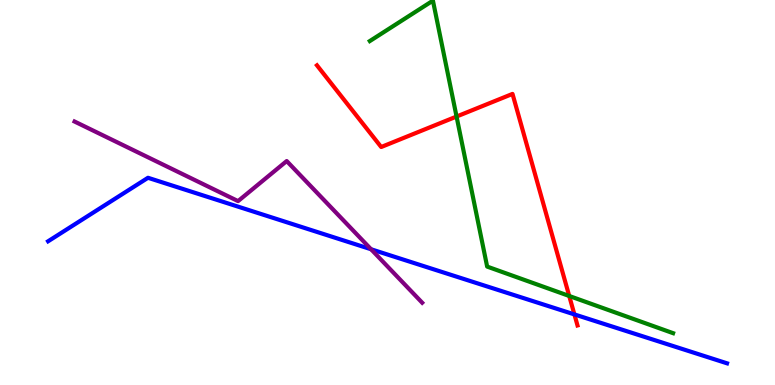[{'lines': ['blue', 'red'], 'intersections': [{'x': 7.41, 'y': 1.83}]}, {'lines': ['green', 'red'], 'intersections': [{'x': 5.89, 'y': 6.97}, {'x': 7.34, 'y': 2.31}]}, {'lines': ['purple', 'red'], 'intersections': []}, {'lines': ['blue', 'green'], 'intersections': []}, {'lines': ['blue', 'purple'], 'intersections': [{'x': 4.79, 'y': 3.53}]}, {'lines': ['green', 'purple'], 'intersections': []}]